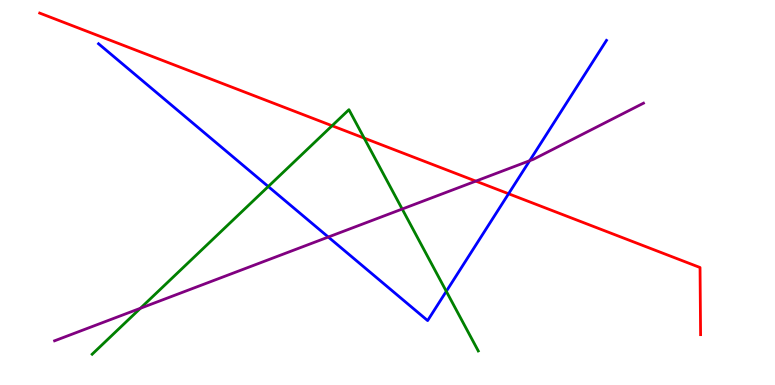[{'lines': ['blue', 'red'], 'intersections': [{'x': 6.56, 'y': 4.97}]}, {'lines': ['green', 'red'], 'intersections': [{'x': 4.28, 'y': 6.73}, {'x': 4.7, 'y': 6.41}]}, {'lines': ['purple', 'red'], 'intersections': [{'x': 6.14, 'y': 5.3}]}, {'lines': ['blue', 'green'], 'intersections': [{'x': 3.46, 'y': 5.16}, {'x': 5.76, 'y': 2.43}]}, {'lines': ['blue', 'purple'], 'intersections': [{'x': 4.24, 'y': 3.84}, {'x': 6.83, 'y': 5.83}]}, {'lines': ['green', 'purple'], 'intersections': [{'x': 1.81, 'y': 1.99}, {'x': 5.19, 'y': 4.57}]}]